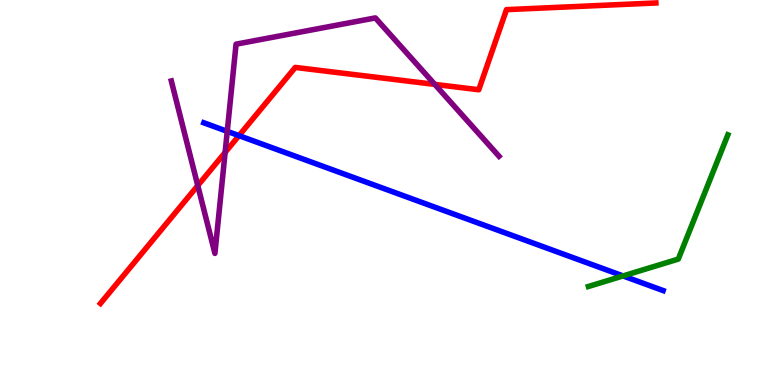[{'lines': ['blue', 'red'], 'intersections': [{'x': 3.08, 'y': 6.48}]}, {'lines': ['green', 'red'], 'intersections': []}, {'lines': ['purple', 'red'], 'intersections': [{'x': 2.55, 'y': 5.18}, {'x': 2.9, 'y': 6.04}, {'x': 5.61, 'y': 7.81}]}, {'lines': ['blue', 'green'], 'intersections': [{'x': 8.04, 'y': 2.83}]}, {'lines': ['blue', 'purple'], 'intersections': [{'x': 2.93, 'y': 6.59}]}, {'lines': ['green', 'purple'], 'intersections': []}]